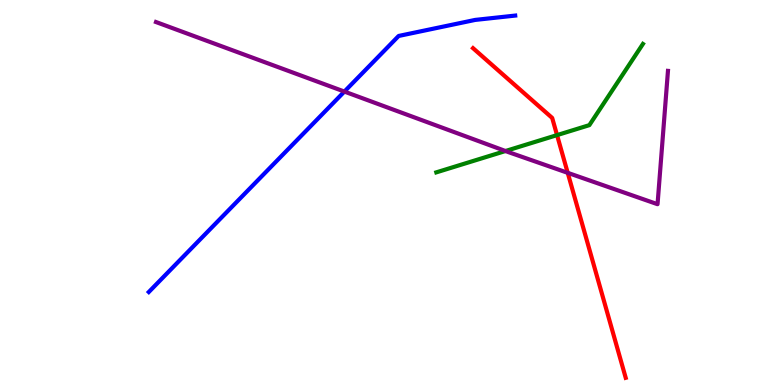[{'lines': ['blue', 'red'], 'intersections': []}, {'lines': ['green', 'red'], 'intersections': [{'x': 7.19, 'y': 6.49}]}, {'lines': ['purple', 'red'], 'intersections': [{'x': 7.33, 'y': 5.51}]}, {'lines': ['blue', 'green'], 'intersections': []}, {'lines': ['blue', 'purple'], 'intersections': [{'x': 4.44, 'y': 7.62}]}, {'lines': ['green', 'purple'], 'intersections': [{'x': 6.52, 'y': 6.08}]}]